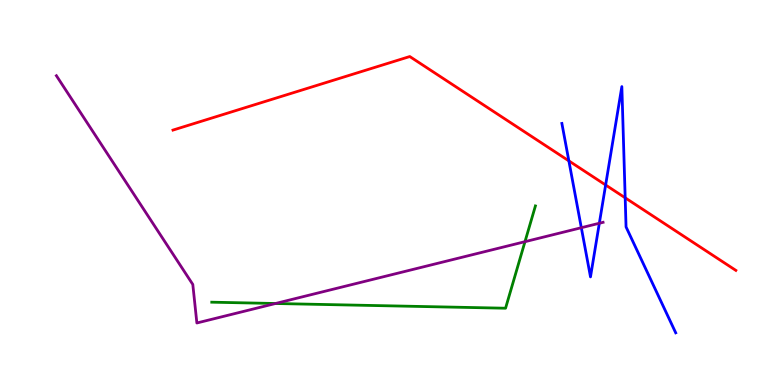[{'lines': ['blue', 'red'], 'intersections': [{'x': 7.34, 'y': 5.82}, {'x': 7.81, 'y': 5.2}, {'x': 8.07, 'y': 4.86}]}, {'lines': ['green', 'red'], 'intersections': []}, {'lines': ['purple', 'red'], 'intersections': []}, {'lines': ['blue', 'green'], 'intersections': []}, {'lines': ['blue', 'purple'], 'intersections': [{'x': 7.5, 'y': 4.09}, {'x': 7.73, 'y': 4.2}]}, {'lines': ['green', 'purple'], 'intersections': [{'x': 3.55, 'y': 2.12}, {'x': 6.77, 'y': 3.72}]}]